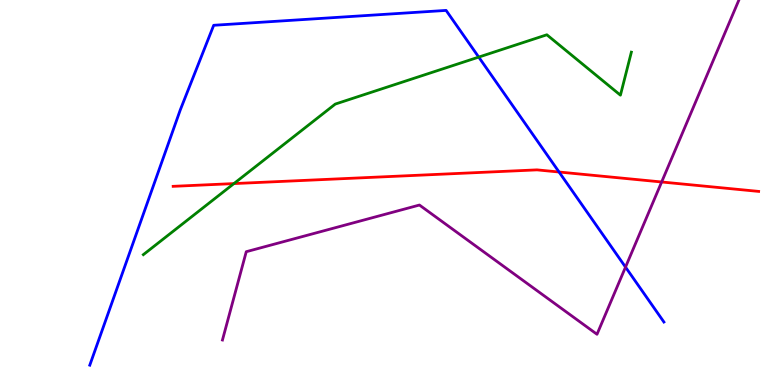[{'lines': ['blue', 'red'], 'intersections': [{'x': 7.21, 'y': 5.53}]}, {'lines': ['green', 'red'], 'intersections': [{'x': 3.02, 'y': 5.23}]}, {'lines': ['purple', 'red'], 'intersections': [{'x': 8.54, 'y': 5.27}]}, {'lines': ['blue', 'green'], 'intersections': [{'x': 6.18, 'y': 8.52}]}, {'lines': ['blue', 'purple'], 'intersections': [{'x': 8.07, 'y': 3.06}]}, {'lines': ['green', 'purple'], 'intersections': []}]